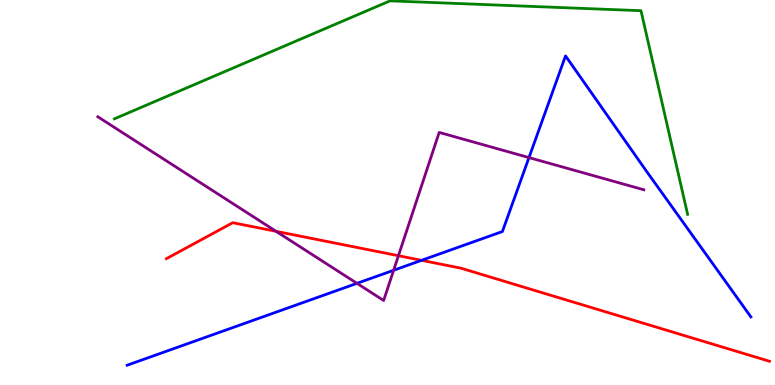[{'lines': ['blue', 'red'], 'intersections': [{'x': 5.44, 'y': 3.24}]}, {'lines': ['green', 'red'], 'intersections': []}, {'lines': ['purple', 'red'], 'intersections': [{'x': 3.56, 'y': 3.99}, {'x': 5.14, 'y': 3.36}]}, {'lines': ['blue', 'green'], 'intersections': []}, {'lines': ['blue', 'purple'], 'intersections': [{'x': 4.61, 'y': 2.64}, {'x': 5.08, 'y': 2.98}, {'x': 6.83, 'y': 5.91}]}, {'lines': ['green', 'purple'], 'intersections': []}]